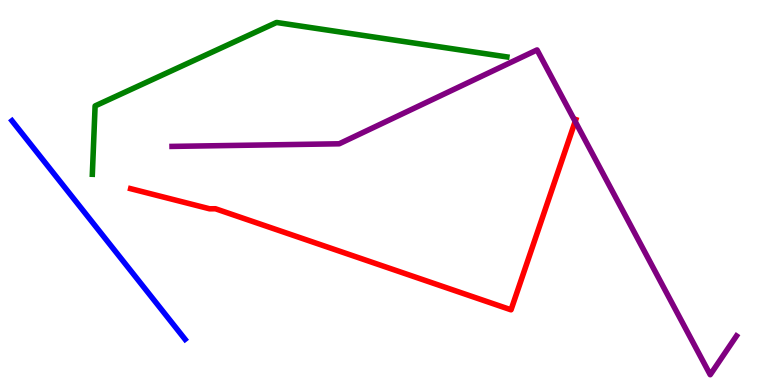[{'lines': ['blue', 'red'], 'intersections': []}, {'lines': ['green', 'red'], 'intersections': []}, {'lines': ['purple', 'red'], 'intersections': [{'x': 7.42, 'y': 6.85}]}, {'lines': ['blue', 'green'], 'intersections': []}, {'lines': ['blue', 'purple'], 'intersections': []}, {'lines': ['green', 'purple'], 'intersections': []}]